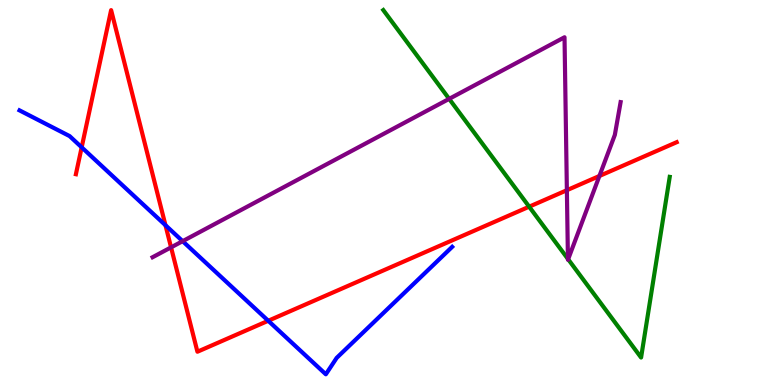[{'lines': ['blue', 'red'], 'intersections': [{'x': 1.05, 'y': 6.17}, {'x': 2.14, 'y': 4.15}, {'x': 3.46, 'y': 1.67}]}, {'lines': ['green', 'red'], 'intersections': [{'x': 6.83, 'y': 4.63}]}, {'lines': ['purple', 'red'], 'intersections': [{'x': 2.21, 'y': 3.57}, {'x': 7.31, 'y': 5.06}, {'x': 7.73, 'y': 5.43}]}, {'lines': ['blue', 'green'], 'intersections': []}, {'lines': ['blue', 'purple'], 'intersections': [{'x': 2.36, 'y': 3.74}]}, {'lines': ['green', 'purple'], 'intersections': [{'x': 5.8, 'y': 7.43}, {'x': 7.33, 'y': 3.27}, {'x': 7.33, 'y': 3.27}]}]